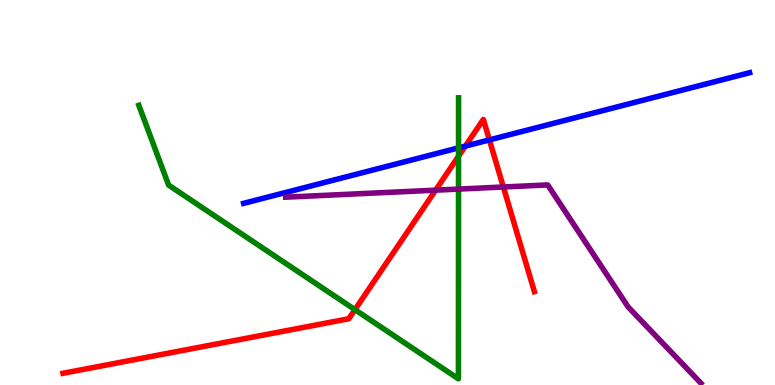[{'lines': ['blue', 'red'], 'intersections': [{'x': 6.0, 'y': 6.21}, {'x': 6.31, 'y': 6.37}]}, {'lines': ['green', 'red'], 'intersections': [{'x': 4.58, 'y': 1.96}, {'x': 5.92, 'y': 5.94}]}, {'lines': ['purple', 'red'], 'intersections': [{'x': 5.62, 'y': 5.06}, {'x': 6.49, 'y': 5.14}]}, {'lines': ['blue', 'green'], 'intersections': [{'x': 5.92, 'y': 6.16}]}, {'lines': ['blue', 'purple'], 'intersections': []}, {'lines': ['green', 'purple'], 'intersections': [{'x': 5.92, 'y': 5.09}]}]